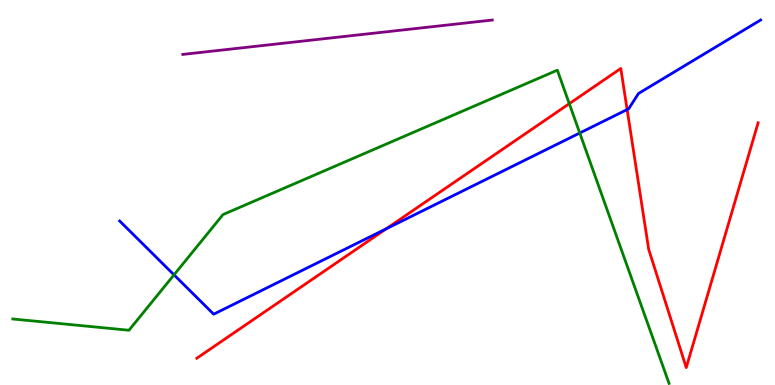[{'lines': ['blue', 'red'], 'intersections': [{'x': 4.98, 'y': 4.06}, {'x': 8.09, 'y': 7.15}]}, {'lines': ['green', 'red'], 'intersections': [{'x': 7.35, 'y': 7.31}]}, {'lines': ['purple', 'red'], 'intersections': []}, {'lines': ['blue', 'green'], 'intersections': [{'x': 2.25, 'y': 2.86}, {'x': 7.48, 'y': 6.54}]}, {'lines': ['blue', 'purple'], 'intersections': []}, {'lines': ['green', 'purple'], 'intersections': []}]